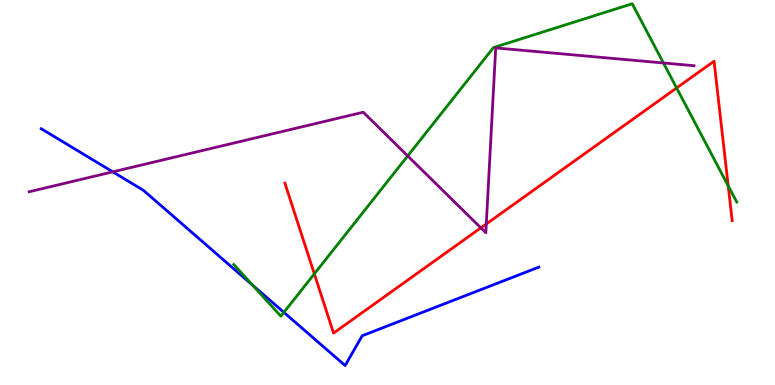[{'lines': ['blue', 'red'], 'intersections': []}, {'lines': ['green', 'red'], 'intersections': [{'x': 4.06, 'y': 2.89}, {'x': 8.73, 'y': 7.72}, {'x': 9.4, 'y': 5.17}]}, {'lines': ['purple', 'red'], 'intersections': [{'x': 6.2, 'y': 4.08}, {'x': 6.27, 'y': 4.18}]}, {'lines': ['blue', 'green'], 'intersections': [{'x': 3.26, 'y': 2.59}, {'x': 3.66, 'y': 1.89}]}, {'lines': ['blue', 'purple'], 'intersections': [{'x': 1.46, 'y': 5.54}]}, {'lines': ['green', 'purple'], 'intersections': [{'x': 5.26, 'y': 5.95}, {'x': 8.56, 'y': 8.36}]}]